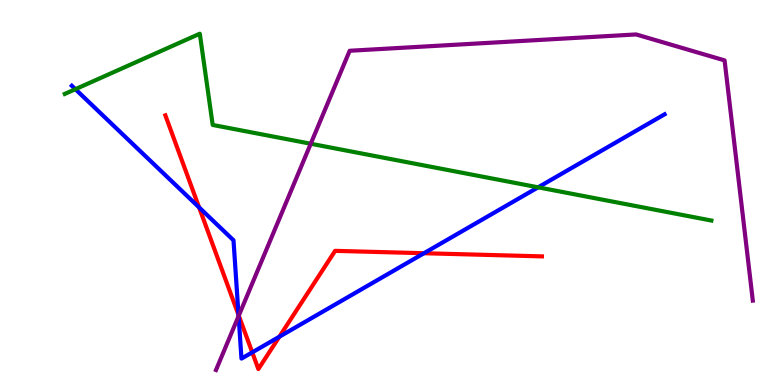[{'lines': ['blue', 'red'], 'intersections': [{'x': 2.57, 'y': 4.61}, {'x': 3.08, 'y': 1.82}, {'x': 3.25, 'y': 0.847}, {'x': 3.6, 'y': 1.25}, {'x': 5.47, 'y': 3.42}]}, {'lines': ['green', 'red'], 'intersections': []}, {'lines': ['purple', 'red'], 'intersections': [{'x': 3.08, 'y': 1.8}]}, {'lines': ['blue', 'green'], 'intersections': [{'x': 0.973, 'y': 7.68}, {'x': 6.94, 'y': 5.13}]}, {'lines': ['blue', 'purple'], 'intersections': [{'x': 3.08, 'y': 1.79}]}, {'lines': ['green', 'purple'], 'intersections': [{'x': 4.01, 'y': 6.27}]}]